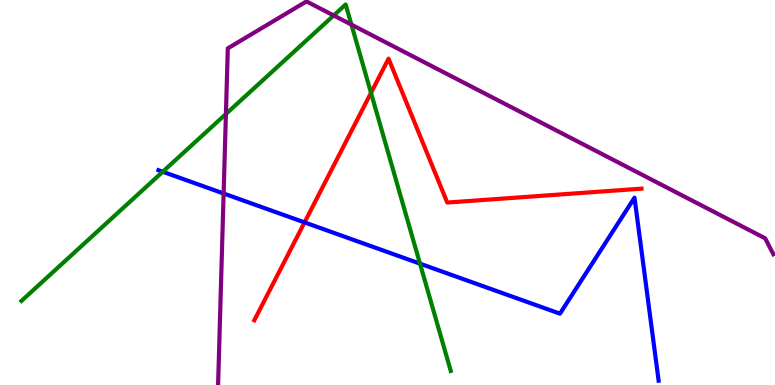[{'lines': ['blue', 'red'], 'intersections': [{'x': 3.93, 'y': 4.22}]}, {'lines': ['green', 'red'], 'intersections': [{'x': 4.79, 'y': 7.59}]}, {'lines': ['purple', 'red'], 'intersections': []}, {'lines': ['blue', 'green'], 'intersections': [{'x': 2.1, 'y': 5.54}, {'x': 5.42, 'y': 3.15}]}, {'lines': ['blue', 'purple'], 'intersections': [{'x': 2.89, 'y': 4.97}]}, {'lines': ['green', 'purple'], 'intersections': [{'x': 2.92, 'y': 7.04}, {'x': 4.31, 'y': 9.6}, {'x': 4.53, 'y': 9.36}]}]